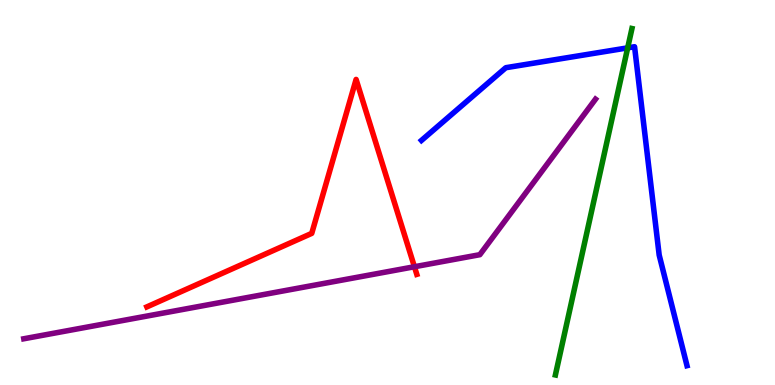[{'lines': ['blue', 'red'], 'intersections': []}, {'lines': ['green', 'red'], 'intersections': []}, {'lines': ['purple', 'red'], 'intersections': [{'x': 5.35, 'y': 3.07}]}, {'lines': ['blue', 'green'], 'intersections': [{'x': 8.1, 'y': 8.76}]}, {'lines': ['blue', 'purple'], 'intersections': []}, {'lines': ['green', 'purple'], 'intersections': []}]